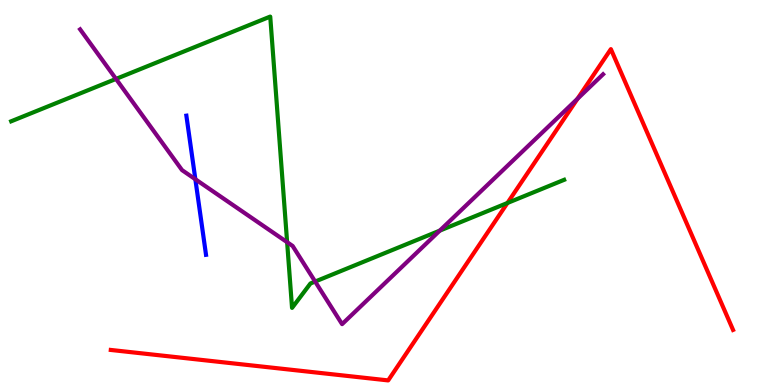[{'lines': ['blue', 'red'], 'intersections': []}, {'lines': ['green', 'red'], 'intersections': [{'x': 6.55, 'y': 4.73}]}, {'lines': ['purple', 'red'], 'intersections': [{'x': 7.45, 'y': 7.43}]}, {'lines': ['blue', 'green'], 'intersections': []}, {'lines': ['blue', 'purple'], 'intersections': [{'x': 2.52, 'y': 5.34}]}, {'lines': ['green', 'purple'], 'intersections': [{'x': 1.5, 'y': 7.95}, {'x': 3.7, 'y': 3.71}, {'x': 4.07, 'y': 2.69}, {'x': 5.67, 'y': 4.01}]}]